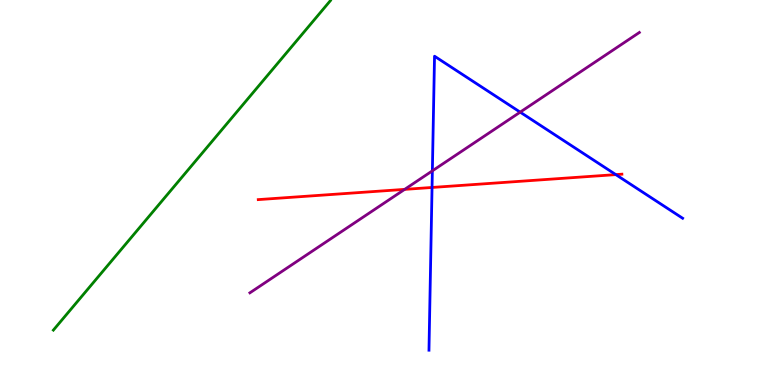[{'lines': ['blue', 'red'], 'intersections': [{'x': 5.57, 'y': 5.13}, {'x': 7.95, 'y': 5.46}]}, {'lines': ['green', 'red'], 'intersections': []}, {'lines': ['purple', 'red'], 'intersections': [{'x': 5.22, 'y': 5.08}]}, {'lines': ['blue', 'green'], 'intersections': []}, {'lines': ['blue', 'purple'], 'intersections': [{'x': 5.58, 'y': 5.56}, {'x': 6.71, 'y': 7.09}]}, {'lines': ['green', 'purple'], 'intersections': []}]